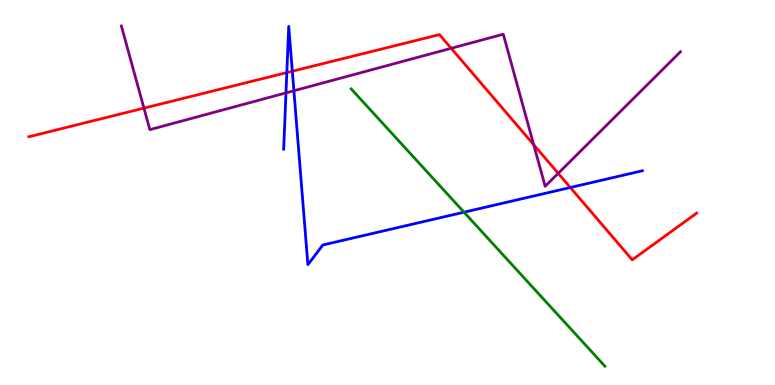[{'lines': ['blue', 'red'], 'intersections': [{'x': 3.7, 'y': 8.11}, {'x': 3.77, 'y': 8.15}, {'x': 7.36, 'y': 5.13}]}, {'lines': ['green', 'red'], 'intersections': []}, {'lines': ['purple', 'red'], 'intersections': [{'x': 1.86, 'y': 7.19}, {'x': 5.82, 'y': 8.75}, {'x': 6.89, 'y': 6.24}, {'x': 7.2, 'y': 5.5}]}, {'lines': ['blue', 'green'], 'intersections': [{'x': 5.99, 'y': 4.49}]}, {'lines': ['blue', 'purple'], 'intersections': [{'x': 3.69, 'y': 7.59}, {'x': 3.79, 'y': 7.64}]}, {'lines': ['green', 'purple'], 'intersections': []}]